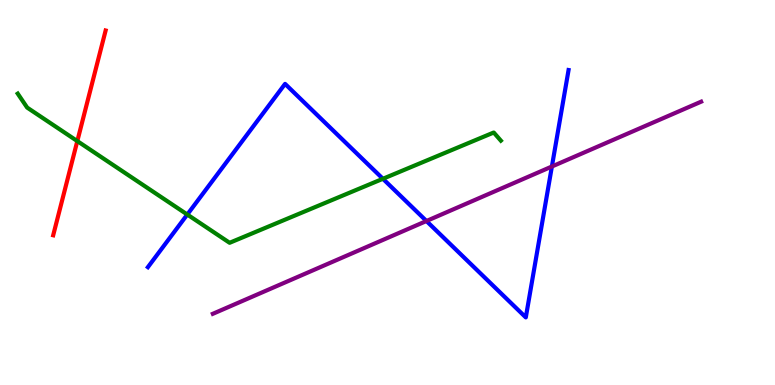[{'lines': ['blue', 'red'], 'intersections': []}, {'lines': ['green', 'red'], 'intersections': [{'x': 0.998, 'y': 6.34}]}, {'lines': ['purple', 'red'], 'intersections': []}, {'lines': ['blue', 'green'], 'intersections': [{'x': 2.42, 'y': 4.43}, {'x': 4.94, 'y': 5.36}]}, {'lines': ['blue', 'purple'], 'intersections': [{'x': 5.5, 'y': 4.26}, {'x': 7.12, 'y': 5.67}]}, {'lines': ['green', 'purple'], 'intersections': []}]